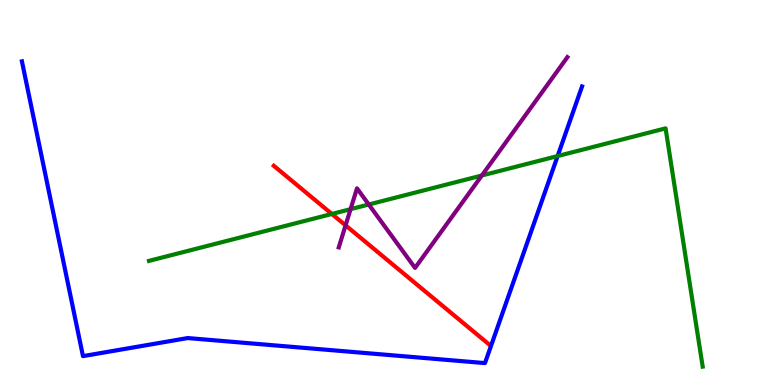[{'lines': ['blue', 'red'], 'intersections': []}, {'lines': ['green', 'red'], 'intersections': [{'x': 4.28, 'y': 4.44}]}, {'lines': ['purple', 'red'], 'intersections': [{'x': 4.46, 'y': 4.15}]}, {'lines': ['blue', 'green'], 'intersections': [{'x': 7.2, 'y': 5.95}]}, {'lines': ['blue', 'purple'], 'intersections': []}, {'lines': ['green', 'purple'], 'intersections': [{'x': 4.52, 'y': 4.57}, {'x': 4.76, 'y': 4.69}, {'x': 6.22, 'y': 5.44}]}]